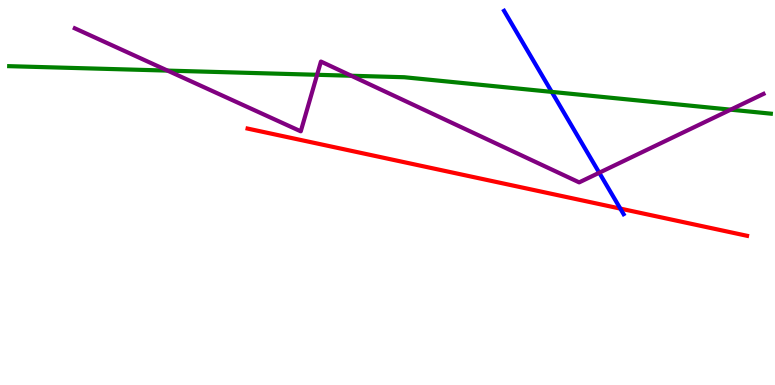[{'lines': ['blue', 'red'], 'intersections': [{'x': 8.0, 'y': 4.58}]}, {'lines': ['green', 'red'], 'intersections': []}, {'lines': ['purple', 'red'], 'intersections': []}, {'lines': ['blue', 'green'], 'intersections': [{'x': 7.12, 'y': 7.61}]}, {'lines': ['blue', 'purple'], 'intersections': [{'x': 7.73, 'y': 5.51}]}, {'lines': ['green', 'purple'], 'intersections': [{'x': 2.16, 'y': 8.17}, {'x': 4.09, 'y': 8.06}, {'x': 4.53, 'y': 8.03}, {'x': 9.43, 'y': 7.15}]}]